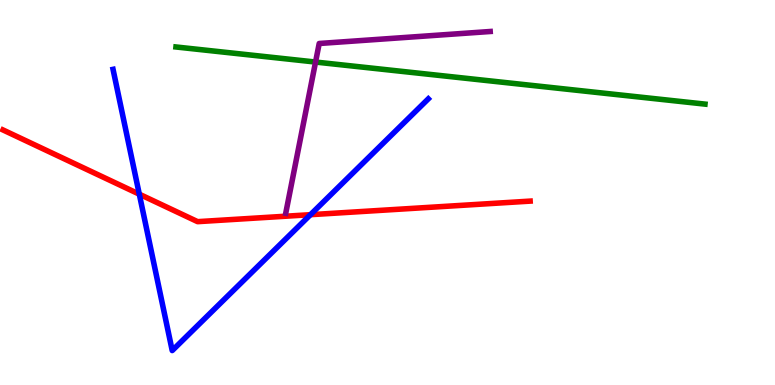[{'lines': ['blue', 'red'], 'intersections': [{'x': 1.8, 'y': 4.96}, {'x': 4.01, 'y': 4.42}]}, {'lines': ['green', 'red'], 'intersections': []}, {'lines': ['purple', 'red'], 'intersections': []}, {'lines': ['blue', 'green'], 'intersections': []}, {'lines': ['blue', 'purple'], 'intersections': []}, {'lines': ['green', 'purple'], 'intersections': [{'x': 4.07, 'y': 8.39}]}]